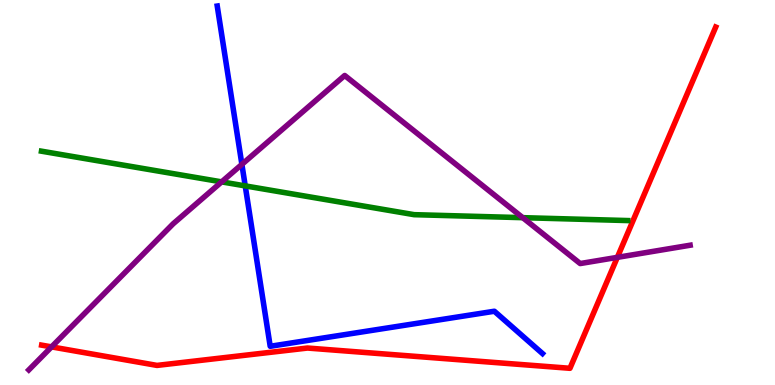[{'lines': ['blue', 'red'], 'intersections': []}, {'lines': ['green', 'red'], 'intersections': []}, {'lines': ['purple', 'red'], 'intersections': [{'x': 0.665, 'y': 0.99}, {'x': 7.97, 'y': 3.32}]}, {'lines': ['blue', 'green'], 'intersections': [{'x': 3.16, 'y': 5.17}]}, {'lines': ['blue', 'purple'], 'intersections': [{'x': 3.12, 'y': 5.73}]}, {'lines': ['green', 'purple'], 'intersections': [{'x': 2.86, 'y': 5.28}, {'x': 6.75, 'y': 4.35}]}]